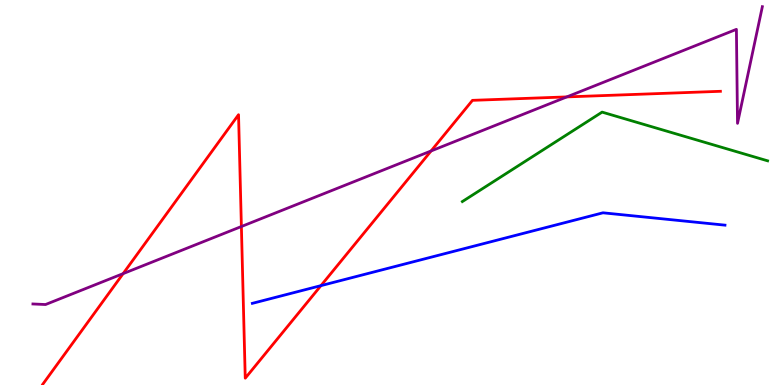[{'lines': ['blue', 'red'], 'intersections': [{'x': 4.14, 'y': 2.58}]}, {'lines': ['green', 'red'], 'intersections': []}, {'lines': ['purple', 'red'], 'intersections': [{'x': 1.59, 'y': 2.89}, {'x': 3.11, 'y': 4.12}, {'x': 5.56, 'y': 6.08}, {'x': 7.31, 'y': 7.48}]}, {'lines': ['blue', 'green'], 'intersections': []}, {'lines': ['blue', 'purple'], 'intersections': []}, {'lines': ['green', 'purple'], 'intersections': []}]